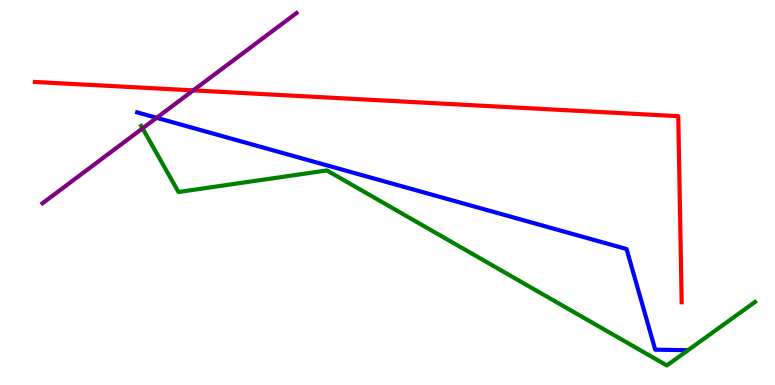[{'lines': ['blue', 'red'], 'intersections': []}, {'lines': ['green', 'red'], 'intersections': []}, {'lines': ['purple', 'red'], 'intersections': [{'x': 2.49, 'y': 7.65}]}, {'lines': ['blue', 'green'], 'intersections': []}, {'lines': ['blue', 'purple'], 'intersections': [{'x': 2.02, 'y': 6.94}]}, {'lines': ['green', 'purple'], 'intersections': [{'x': 1.84, 'y': 6.67}]}]